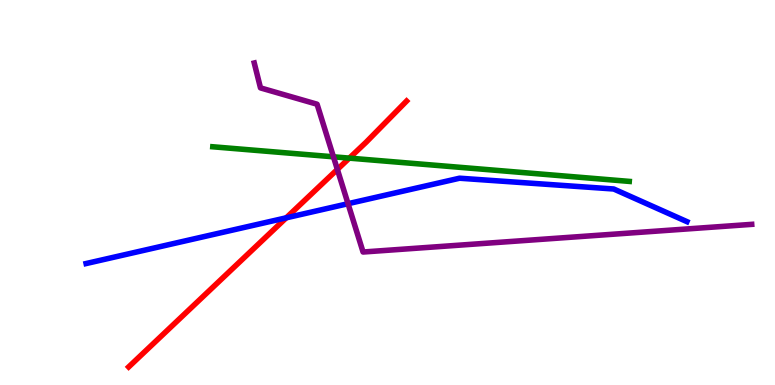[{'lines': ['blue', 'red'], 'intersections': [{'x': 3.69, 'y': 4.34}]}, {'lines': ['green', 'red'], 'intersections': [{'x': 4.51, 'y': 5.89}]}, {'lines': ['purple', 'red'], 'intersections': [{'x': 4.35, 'y': 5.6}]}, {'lines': ['blue', 'green'], 'intersections': []}, {'lines': ['blue', 'purple'], 'intersections': [{'x': 4.49, 'y': 4.71}]}, {'lines': ['green', 'purple'], 'intersections': [{'x': 4.3, 'y': 5.93}]}]